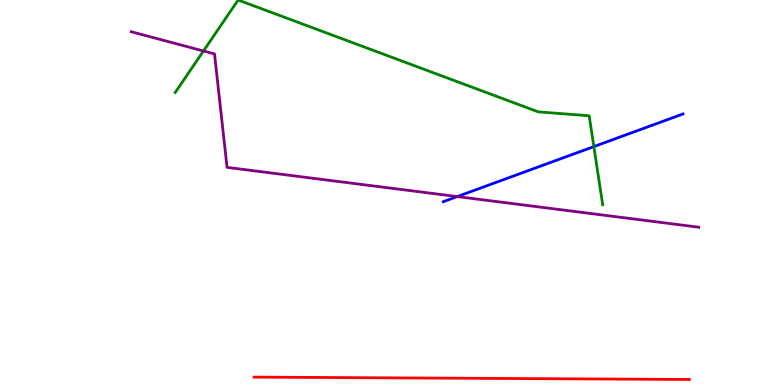[{'lines': ['blue', 'red'], 'intersections': []}, {'lines': ['green', 'red'], 'intersections': []}, {'lines': ['purple', 'red'], 'intersections': []}, {'lines': ['blue', 'green'], 'intersections': [{'x': 7.66, 'y': 6.19}]}, {'lines': ['blue', 'purple'], 'intersections': [{'x': 5.9, 'y': 4.89}]}, {'lines': ['green', 'purple'], 'intersections': [{'x': 2.63, 'y': 8.68}]}]